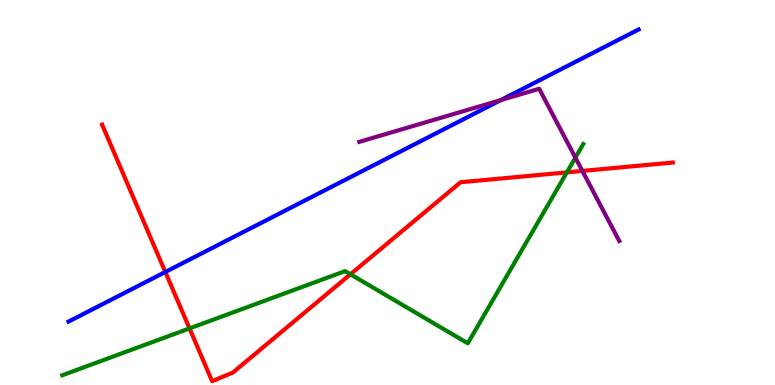[{'lines': ['blue', 'red'], 'intersections': [{'x': 2.13, 'y': 2.93}]}, {'lines': ['green', 'red'], 'intersections': [{'x': 2.45, 'y': 1.47}, {'x': 4.52, 'y': 2.88}, {'x': 7.31, 'y': 5.52}]}, {'lines': ['purple', 'red'], 'intersections': [{'x': 7.51, 'y': 5.56}]}, {'lines': ['blue', 'green'], 'intersections': []}, {'lines': ['blue', 'purple'], 'intersections': [{'x': 6.46, 'y': 7.4}]}, {'lines': ['green', 'purple'], 'intersections': [{'x': 7.42, 'y': 5.91}]}]